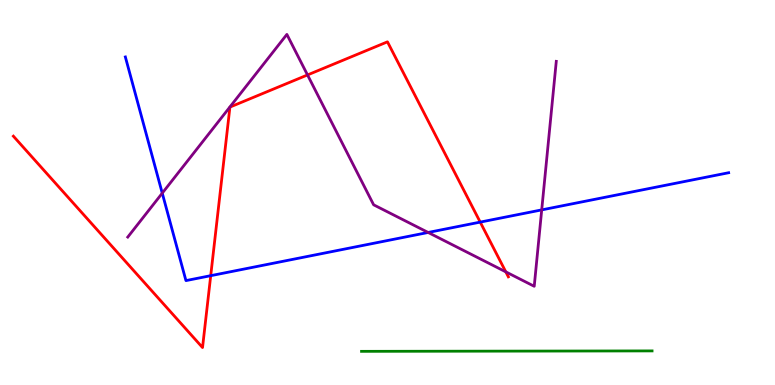[{'lines': ['blue', 'red'], 'intersections': [{'x': 2.72, 'y': 2.84}, {'x': 6.2, 'y': 4.23}]}, {'lines': ['green', 'red'], 'intersections': []}, {'lines': ['purple', 'red'], 'intersections': [{'x': 3.97, 'y': 8.05}, {'x': 6.53, 'y': 2.94}]}, {'lines': ['blue', 'green'], 'intersections': []}, {'lines': ['blue', 'purple'], 'intersections': [{'x': 2.09, 'y': 4.98}, {'x': 5.52, 'y': 3.96}, {'x': 6.99, 'y': 4.55}]}, {'lines': ['green', 'purple'], 'intersections': []}]